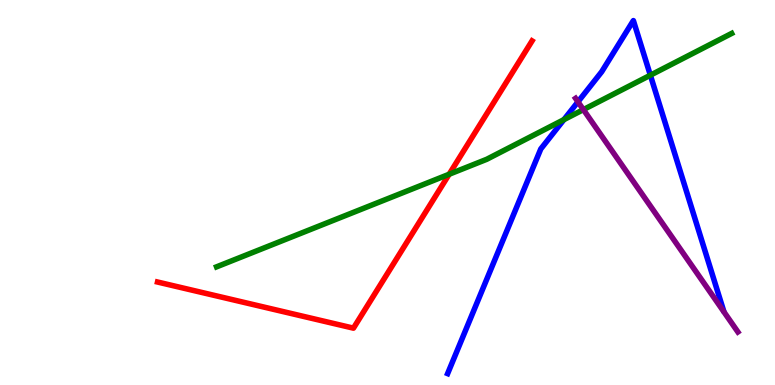[{'lines': ['blue', 'red'], 'intersections': []}, {'lines': ['green', 'red'], 'intersections': [{'x': 5.8, 'y': 5.47}]}, {'lines': ['purple', 'red'], 'intersections': []}, {'lines': ['blue', 'green'], 'intersections': [{'x': 7.28, 'y': 6.89}, {'x': 8.39, 'y': 8.05}]}, {'lines': ['blue', 'purple'], 'intersections': [{'x': 7.46, 'y': 7.36}]}, {'lines': ['green', 'purple'], 'intersections': [{'x': 7.53, 'y': 7.15}]}]